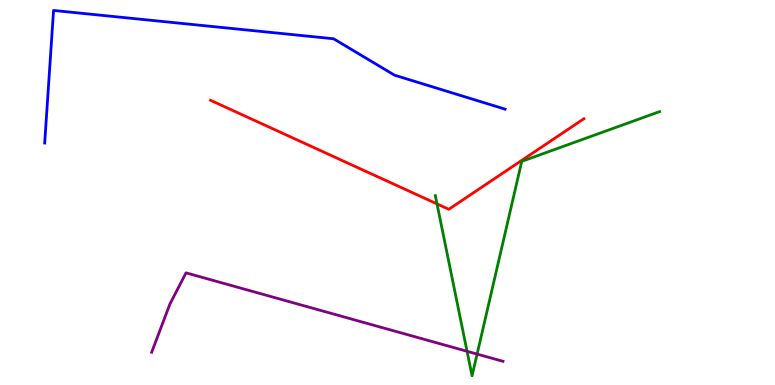[{'lines': ['blue', 'red'], 'intersections': []}, {'lines': ['green', 'red'], 'intersections': [{'x': 5.64, 'y': 4.7}]}, {'lines': ['purple', 'red'], 'intersections': []}, {'lines': ['blue', 'green'], 'intersections': []}, {'lines': ['blue', 'purple'], 'intersections': []}, {'lines': ['green', 'purple'], 'intersections': [{'x': 6.03, 'y': 0.875}, {'x': 6.16, 'y': 0.803}]}]